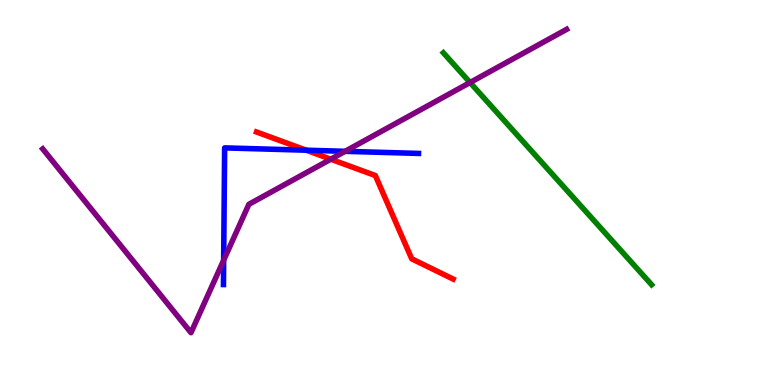[{'lines': ['blue', 'red'], 'intersections': [{'x': 3.95, 'y': 6.1}]}, {'lines': ['green', 'red'], 'intersections': []}, {'lines': ['purple', 'red'], 'intersections': [{'x': 4.27, 'y': 5.86}]}, {'lines': ['blue', 'green'], 'intersections': []}, {'lines': ['blue', 'purple'], 'intersections': [{'x': 2.89, 'y': 3.24}, {'x': 4.45, 'y': 6.07}]}, {'lines': ['green', 'purple'], 'intersections': [{'x': 6.07, 'y': 7.86}]}]